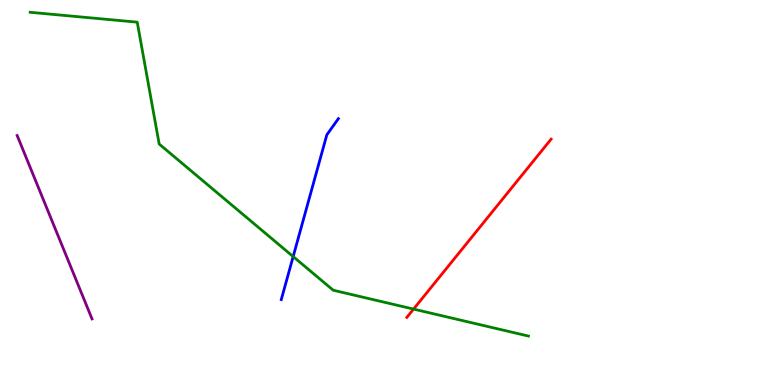[{'lines': ['blue', 'red'], 'intersections': []}, {'lines': ['green', 'red'], 'intersections': [{'x': 5.34, 'y': 1.97}]}, {'lines': ['purple', 'red'], 'intersections': []}, {'lines': ['blue', 'green'], 'intersections': [{'x': 3.78, 'y': 3.34}]}, {'lines': ['blue', 'purple'], 'intersections': []}, {'lines': ['green', 'purple'], 'intersections': []}]